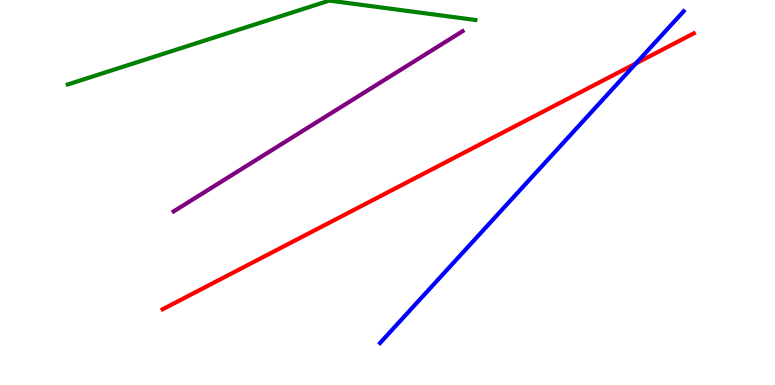[{'lines': ['blue', 'red'], 'intersections': [{'x': 8.21, 'y': 8.35}]}, {'lines': ['green', 'red'], 'intersections': []}, {'lines': ['purple', 'red'], 'intersections': []}, {'lines': ['blue', 'green'], 'intersections': []}, {'lines': ['blue', 'purple'], 'intersections': []}, {'lines': ['green', 'purple'], 'intersections': []}]